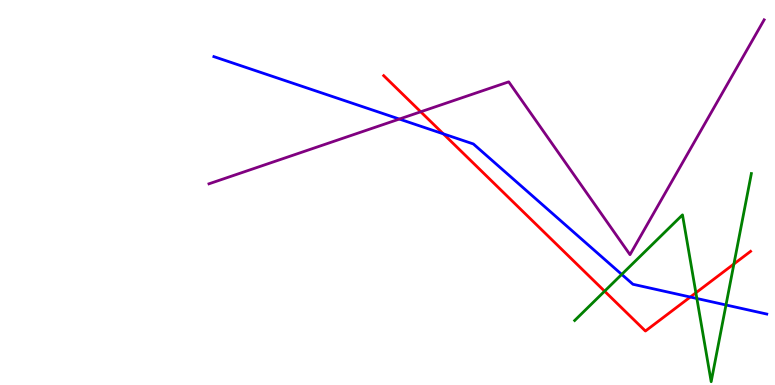[{'lines': ['blue', 'red'], 'intersections': [{'x': 5.72, 'y': 6.52}, {'x': 8.91, 'y': 2.28}]}, {'lines': ['green', 'red'], 'intersections': [{'x': 7.8, 'y': 2.44}, {'x': 8.98, 'y': 2.4}, {'x': 9.47, 'y': 3.14}]}, {'lines': ['purple', 'red'], 'intersections': [{'x': 5.43, 'y': 7.1}]}, {'lines': ['blue', 'green'], 'intersections': [{'x': 8.02, 'y': 2.87}, {'x': 8.99, 'y': 2.25}, {'x': 9.37, 'y': 2.08}]}, {'lines': ['blue', 'purple'], 'intersections': [{'x': 5.15, 'y': 6.91}]}, {'lines': ['green', 'purple'], 'intersections': []}]